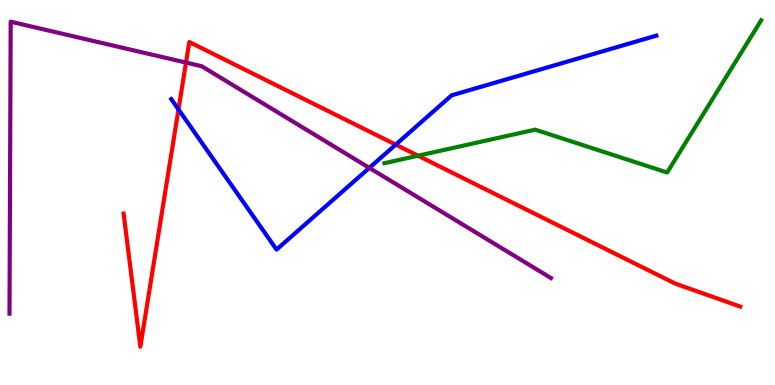[{'lines': ['blue', 'red'], 'intersections': [{'x': 2.3, 'y': 7.16}, {'x': 5.11, 'y': 6.24}]}, {'lines': ['green', 'red'], 'intersections': [{'x': 5.39, 'y': 5.96}]}, {'lines': ['purple', 'red'], 'intersections': [{'x': 2.4, 'y': 8.37}]}, {'lines': ['blue', 'green'], 'intersections': []}, {'lines': ['blue', 'purple'], 'intersections': [{'x': 4.77, 'y': 5.64}]}, {'lines': ['green', 'purple'], 'intersections': []}]